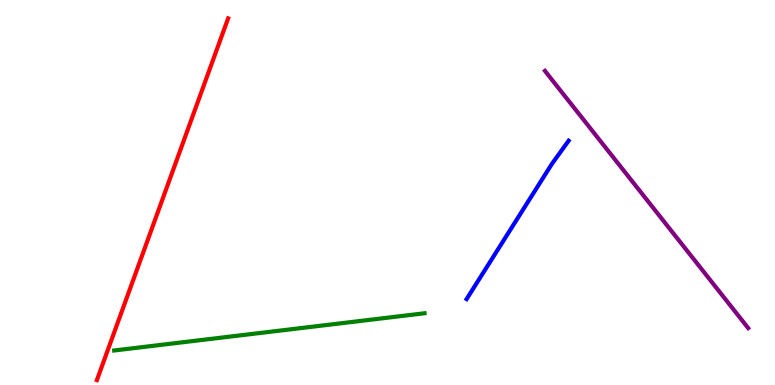[{'lines': ['blue', 'red'], 'intersections': []}, {'lines': ['green', 'red'], 'intersections': []}, {'lines': ['purple', 'red'], 'intersections': []}, {'lines': ['blue', 'green'], 'intersections': []}, {'lines': ['blue', 'purple'], 'intersections': []}, {'lines': ['green', 'purple'], 'intersections': []}]